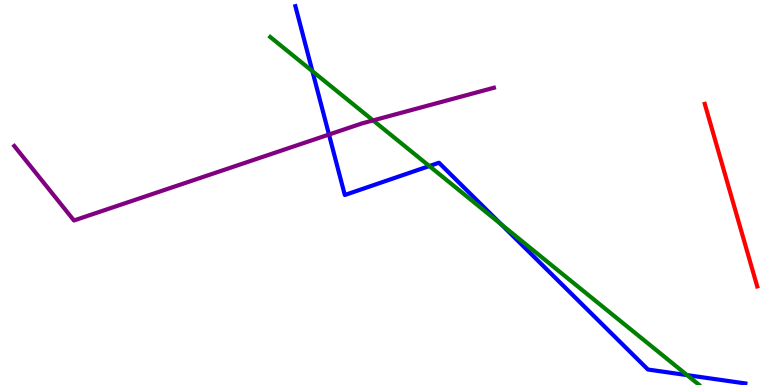[{'lines': ['blue', 'red'], 'intersections': []}, {'lines': ['green', 'red'], 'intersections': []}, {'lines': ['purple', 'red'], 'intersections': []}, {'lines': ['blue', 'green'], 'intersections': [{'x': 4.03, 'y': 8.15}, {'x': 5.54, 'y': 5.69}, {'x': 6.47, 'y': 4.17}, {'x': 8.87, 'y': 0.257}]}, {'lines': ['blue', 'purple'], 'intersections': [{'x': 4.24, 'y': 6.51}]}, {'lines': ['green', 'purple'], 'intersections': [{'x': 4.81, 'y': 6.87}]}]